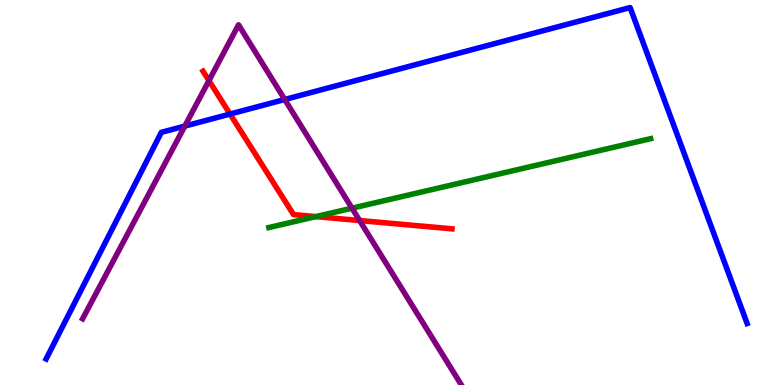[{'lines': ['blue', 'red'], 'intersections': [{'x': 2.97, 'y': 7.04}]}, {'lines': ['green', 'red'], 'intersections': [{'x': 4.08, 'y': 4.37}]}, {'lines': ['purple', 'red'], 'intersections': [{'x': 2.7, 'y': 7.91}, {'x': 4.64, 'y': 4.27}]}, {'lines': ['blue', 'green'], 'intersections': []}, {'lines': ['blue', 'purple'], 'intersections': [{'x': 2.38, 'y': 6.72}, {'x': 3.67, 'y': 7.42}]}, {'lines': ['green', 'purple'], 'intersections': [{'x': 4.54, 'y': 4.59}]}]